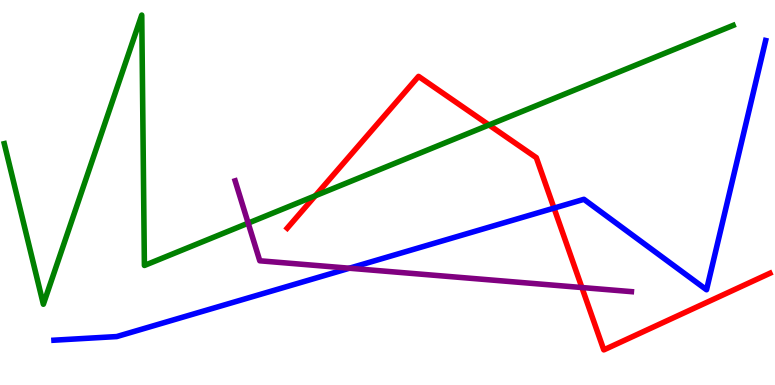[{'lines': ['blue', 'red'], 'intersections': [{'x': 7.15, 'y': 4.59}]}, {'lines': ['green', 'red'], 'intersections': [{'x': 4.07, 'y': 4.91}, {'x': 6.31, 'y': 6.75}]}, {'lines': ['purple', 'red'], 'intersections': [{'x': 7.51, 'y': 2.53}]}, {'lines': ['blue', 'green'], 'intersections': []}, {'lines': ['blue', 'purple'], 'intersections': [{'x': 4.51, 'y': 3.03}]}, {'lines': ['green', 'purple'], 'intersections': [{'x': 3.2, 'y': 4.2}]}]